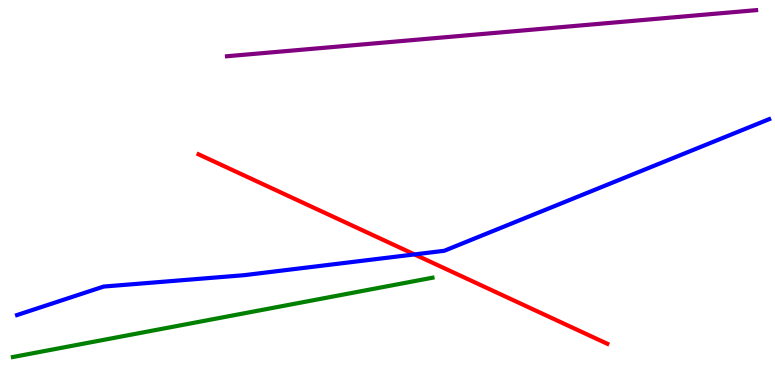[{'lines': ['blue', 'red'], 'intersections': [{'x': 5.35, 'y': 3.39}]}, {'lines': ['green', 'red'], 'intersections': []}, {'lines': ['purple', 'red'], 'intersections': []}, {'lines': ['blue', 'green'], 'intersections': []}, {'lines': ['blue', 'purple'], 'intersections': []}, {'lines': ['green', 'purple'], 'intersections': []}]